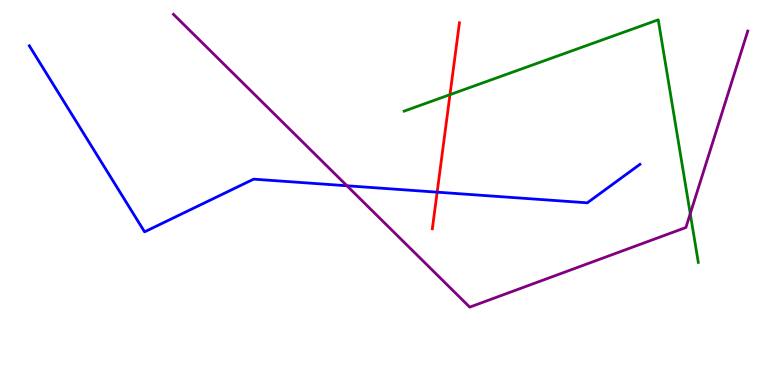[{'lines': ['blue', 'red'], 'intersections': [{'x': 5.64, 'y': 5.01}]}, {'lines': ['green', 'red'], 'intersections': [{'x': 5.81, 'y': 7.54}]}, {'lines': ['purple', 'red'], 'intersections': []}, {'lines': ['blue', 'green'], 'intersections': []}, {'lines': ['blue', 'purple'], 'intersections': [{'x': 4.48, 'y': 5.17}]}, {'lines': ['green', 'purple'], 'intersections': [{'x': 8.91, 'y': 4.45}]}]